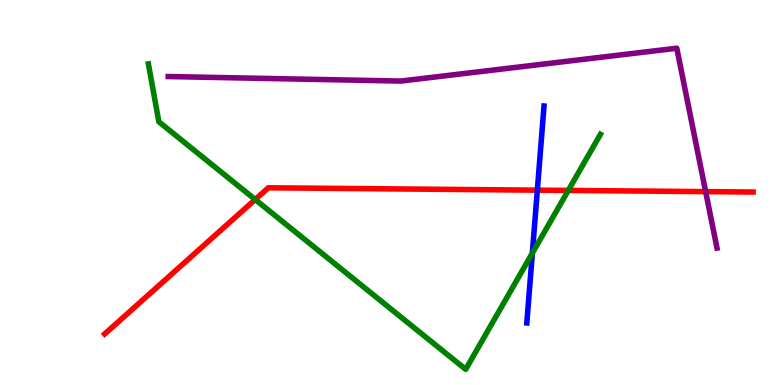[{'lines': ['blue', 'red'], 'intersections': [{'x': 6.93, 'y': 5.06}]}, {'lines': ['green', 'red'], 'intersections': [{'x': 3.29, 'y': 4.82}, {'x': 7.33, 'y': 5.05}]}, {'lines': ['purple', 'red'], 'intersections': [{'x': 9.11, 'y': 5.02}]}, {'lines': ['blue', 'green'], 'intersections': [{'x': 6.87, 'y': 3.43}]}, {'lines': ['blue', 'purple'], 'intersections': []}, {'lines': ['green', 'purple'], 'intersections': []}]